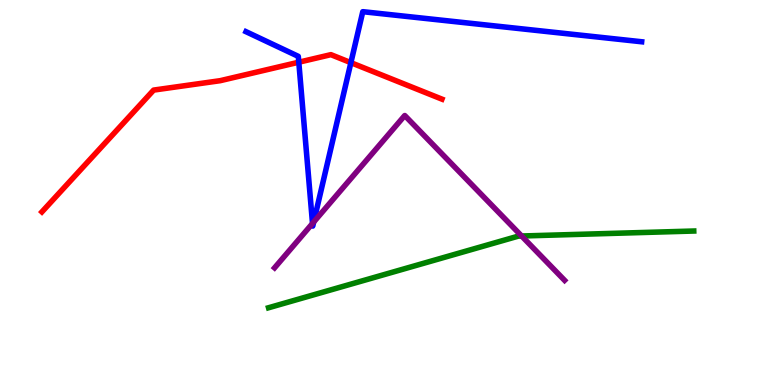[{'lines': ['blue', 'red'], 'intersections': [{'x': 3.86, 'y': 8.38}, {'x': 4.53, 'y': 8.37}]}, {'lines': ['green', 'red'], 'intersections': []}, {'lines': ['purple', 'red'], 'intersections': []}, {'lines': ['blue', 'green'], 'intersections': []}, {'lines': ['blue', 'purple'], 'intersections': [{'x': 4.03, 'y': 4.2}, {'x': 4.05, 'y': 4.23}]}, {'lines': ['green', 'purple'], 'intersections': [{'x': 6.73, 'y': 3.87}]}]